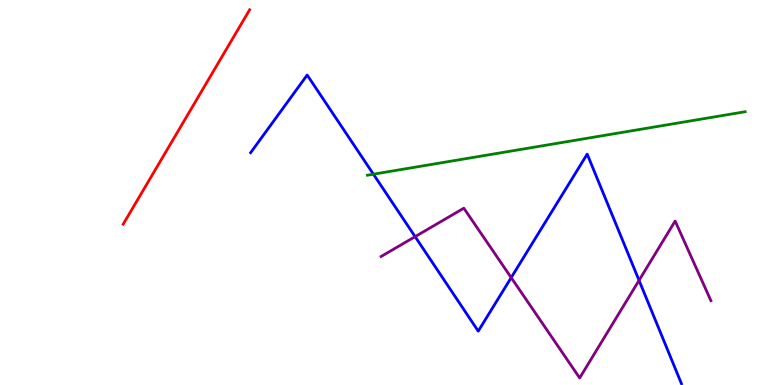[{'lines': ['blue', 'red'], 'intersections': []}, {'lines': ['green', 'red'], 'intersections': []}, {'lines': ['purple', 'red'], 'intersections': []}, {'lines': ['blue', 'green'], 'intersections': [{'x': 4.82, 'y': 5.48}]}, {'lines': ['blue', 'purple'], 'intersections': [{'x': 5.36, 'y': 3.85}, {'x': 6.6, 'y': 2.79}, {'x': 8.25, 'y': 2.72}]}, {'lines': ['green', 'purple'], 'intersections': []}]